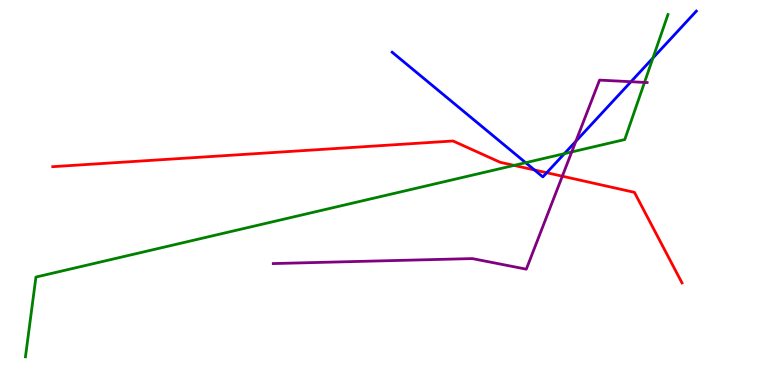[{'lines': ['blue', 'red'], 'intersections': [{'x': 6.9, 'y': 5.59}, {'x': 7.05, 'y': 5.51}]}, {'lines': ['green', 'red'], 'intersections': [{'x': 6.63, 'y': 5.7}]}, {'lines': ['purple', 'red'], 'intersections': [{'x': 7.26, 'y': 5.42}]}, {'lines': ['blue', 'green'], 'intersections': [{'x': 6.78, 'y': 5.77}, {'x': 7.28, 'y': 6.01}, {'x': 8.43, 'y': 8.49}]}, {'lines': ['blue', 'purple'], 'intersections': [{'x': 7.43, 'y': 6.33}, {'x': 8.14, 'y': 7.88}]}, {'lines': ['green', 'purple'], 'intersections': [{'x': 7.38, 'y': 6.05}, {'x': 8.32, 'y': 7.86}]}]